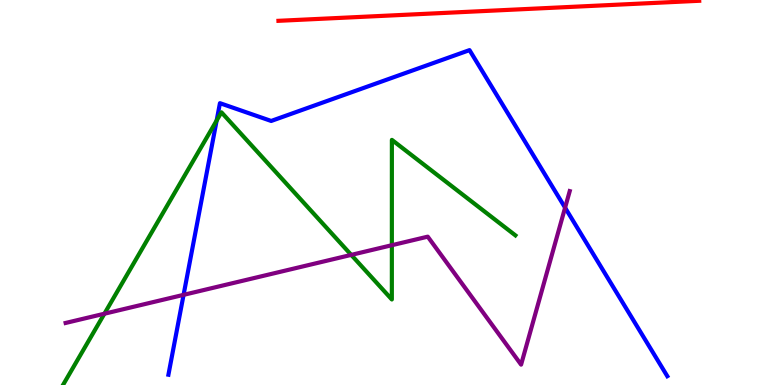[{'lines': ['blue', 'red'], 'intersections': []}, {'lines': ['green', 'red'], 'intersections': []}, {'lines': ['purple', 'red'], 'intersections': []}, {'lines': ['blue', 'green'], 'intersections': [{'x': 2.8, 'y': 6.87}]}, {'lines': ['blue', 'purple'], 'intersections': [{'x': 2.37, 'y': 2.34}, {'x': 7.29, 'y': 4.61}]}, {'lines': ['green', 'purple'], 'intersections': [{'x': 1.35, 'y': 1.85}, {'x': 4.53, 'y': 3.38}, {'x': 5.06, 'y': 3.63}]}]